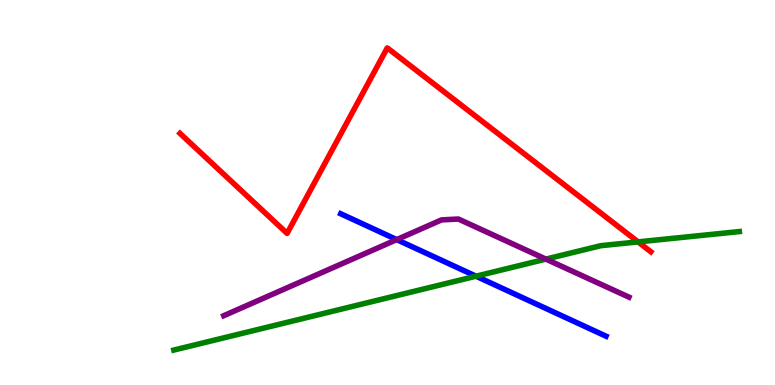[{'lines': ['blue', 'red'], 'intersections': []}, {'lines': ['green', 'red'], 'intersections': [{'x': 8.23, 'y': 3.72}]}, {'lines': ['purple', 'red'], 'intersections': []}, {'lines': ['blue', 'green'], 'intersections': [{'x': 6.14, 'y': 2.83}]}, {'lines': ['blue', 'purple'], 'intersections': [{'x': 5.12, 'y': 3.78}]}, {'lines': ['green', 'purple'], 'intersections': [{'x': 7.04, 'y': 3.27}]}]